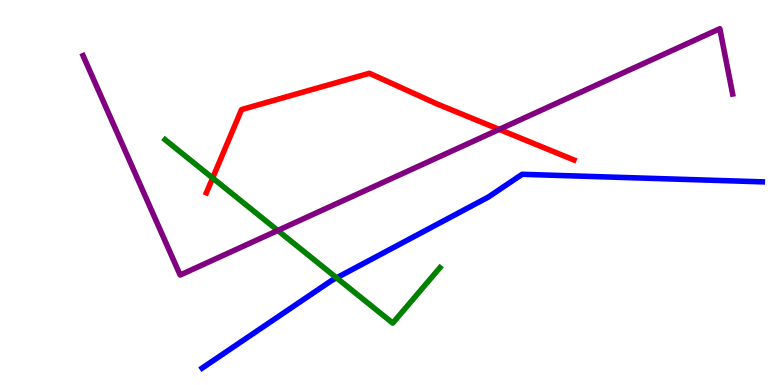[{'lines': ['blue', 'red'], 'intersections': []}, {'lines': ['green', 'red'], 'intersections': [{'x': 2.74, 'y': 5.38}]}, {'lines': ['purple', 'red'], 'intersections': [{'x': 6.44, 'y': 6.64}]}, {'lines': ['blue', 'green'], 'intersections': [{'x': 4.34, 'y': 2.78}]}, {'lines': ['blue', 'purple'], 'intersections': []}, {'lines': ['green', 'purple'], 'intersections': [{'x': 3.58, 'y': 4.01}]}]